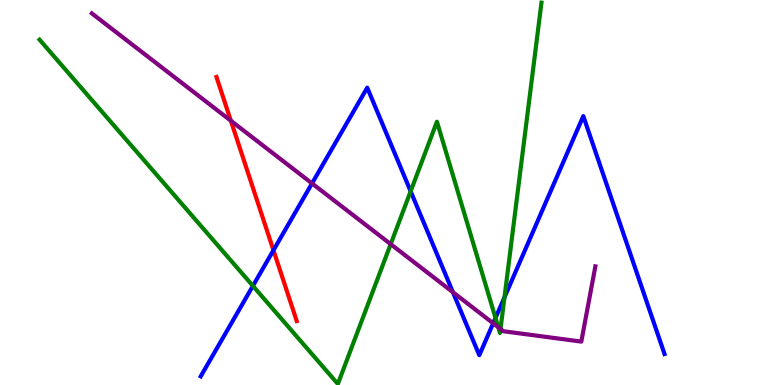[{'lines': ['blue', 'red'], 'intersections': [{'x': 3.53, 'y': 3.5}]}, {'lines': ['green', 'red'], 'intersections': []}, {'lines': ['purple', 'red'], 'intersections': [{'x': 2.98, 'y': 6.86}]}, {'lines': ['blue', 'green'], 'intersections': [{'x': 3.26, 'y': 2.57}, {'x': 5.3, 'y': 5.03}, {'x': 6.39, 'y': 1.74}, {'x': 6.51, 'y': 2.28}]}, {'lines': ['blue', 'purple'], 'intersections': [{'x': 4.03, 'y': 5.24}, {'x': 5.84, 'y': 2.41}, {'x': 6.36, 'y': 1.6}]}, {'lines': ['green', 'purple'], 'intersections': [{'x': 5.04, 'y': 3.66}, {'x': 6.43, 'y': 1.5}, {'x': 6.46, 'y': 1.46}]}]